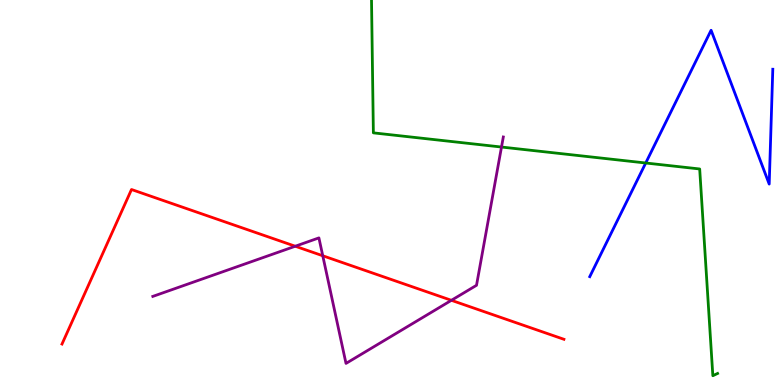[{'lines': ['blue', 'red'], 'intersections': []}, {'lines': ['green', 'red'], 'intersections': []}, {'lines': ['purple', 'red'], 'intersections': [{'x': 3.81, 'y': 3.6}, {'x': 4.16, 'y': 3.36}, {'x': 5.82, 'y': 2.2}]}, {'lines': ['blue', 'green'], 'intersections': [{'x': 8.33, 'y': 5.77}]}, {'lines': ['blue', 'purple'], 'intersections': []}, {'lines': ['green', 'purple'], 'intersections': [{'x': 6.47, 'y': 6.18}]}]